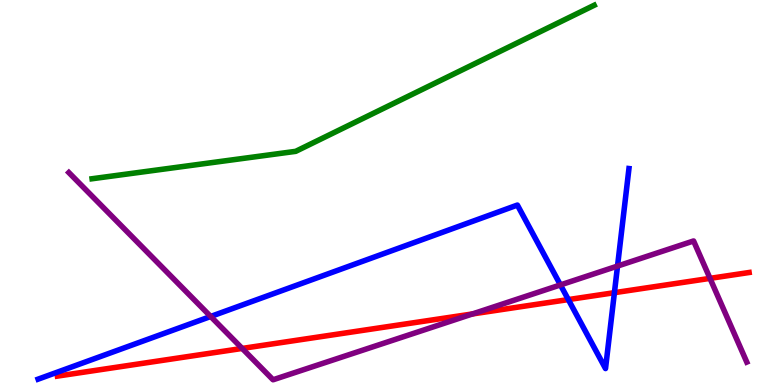[{'lines': ['blue', 'red'], 'intersections': [{'x': 7.33, 'y': 2.22}, {'x': 7.93, 'y': 2.4}]}, {'lines': ['green', 'red'], 'intersections': []}, {'lines': ['purple', 'red'], 'intersections': [{'x': 3.12, 'y': 0.95}, {'x': 6.1, 'y': 1.85}, {'x': 9.16, 'y': 2.77}]}, {'lines': ['blue', 'green'], 'intersections': []}, {'lines': ['blue', 'purple'], 'intersections': [{'x': 2.72, 'y': 1.78}, {'x': 7.23, 'y': 2.6}, {'x': 7.97, 'y': 3.09}]}, {'lines': ['green', 'purple'], 'intersections': []}]